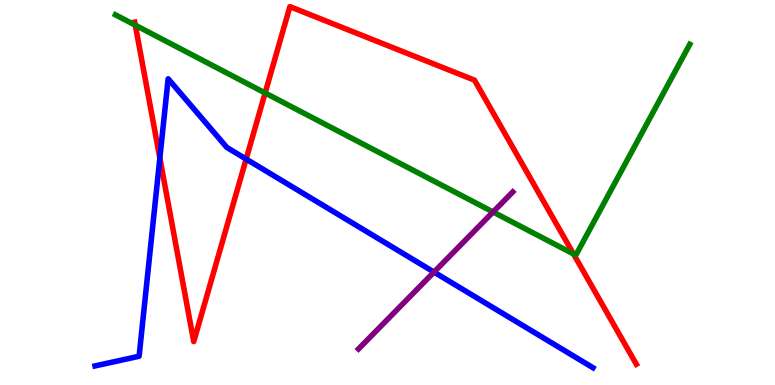[{'lines': ['blue', 'red'], 'intersections': [{'x': 2.06, 'y': 5.89}, {'x': 3.18, 'y': 5.87}]}, {'lines': ['green', 'red'], 'intersections': [{'x': 1.75, 'y': 9.35}, {'x': 3.42, 'y': 7.59}, {'x': 7.4, 'y': 3.4}]}, {'lines': ['purple', 'red'], 'intersections': []}, {'lines': ['blue', 'green'], 'intersections': []}, {'lines': ['blue', 'purple'], 'intersections': [{'x': 5.6, 'y': 2.93}]}, {'lines': ['green', 'purple'], 'intersections': [{'x': 6.36, 'y': 4.49}]}]